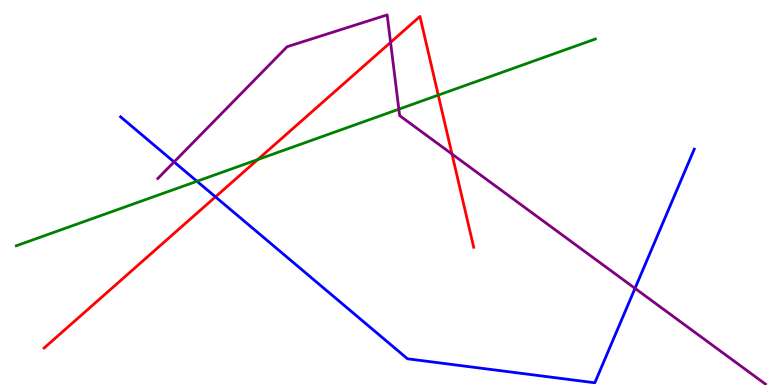[{'lines': ['blue', 'red'], 'intersections': [{'x': 2.78, 'y': 4.89}]}, {'lines': ['green', 'red'], 'intersections': [{'x': 3.33, 'y': 5.86}, {'x': 5.66, 'y': 7.53}]}, {'lines': ['purple', 'red'], 'intersections': [{'x': 5.04, 'y': 8.9}, {'x': 5.83, 'y': 6.0}]}, {'lines': ['blue', 'green'], 'intersections': [{'x': 2.54, 'y': 5.29}]}, {'lines': ['blue', 'purple'], 'intersections': [{'x': 2.25, 'y': 5.79}, {'x': 8.19, 'y': 2.51}]}, {'lines': ['green', 'purple'], 'intersections': [{'x': 5.15, 'y': 7.16}]}]